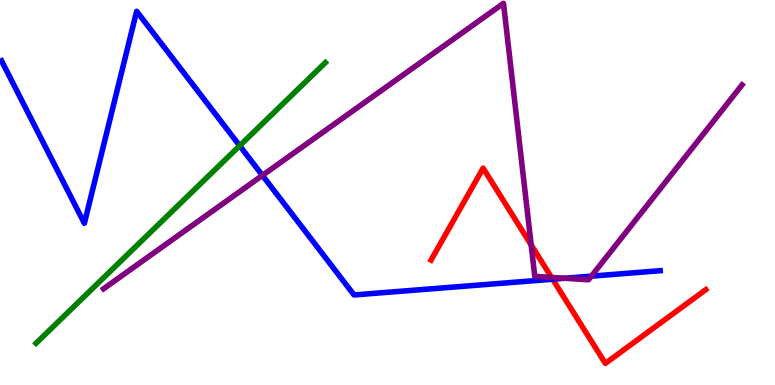[{'lines': ['blue', 'red'], 'intersections': [{'x': 7.13, 'y': 2.75}]}, {'lines': ['green', 'red'], 'intersections': []}, {'lines': ['purple', 'red'], 'intersections': [{'x': 6.85, 'y': 3.64}, {'x': 7.12, 'y': 2.79}]}, {'lines': ['blue', 'green'], 'intersections': [{'x': 3.09, 'y': 6.21}]}, {'lines': ['blue', 'purple'], 'intersections': [{'x': 3.39, 'y': 5.44}, {'x': 7.29, 'y': 2.77}, {'x': 7.63, 'y': 2.83}]}, {'lines': ['green', 'purple'], 'intersections': []}]